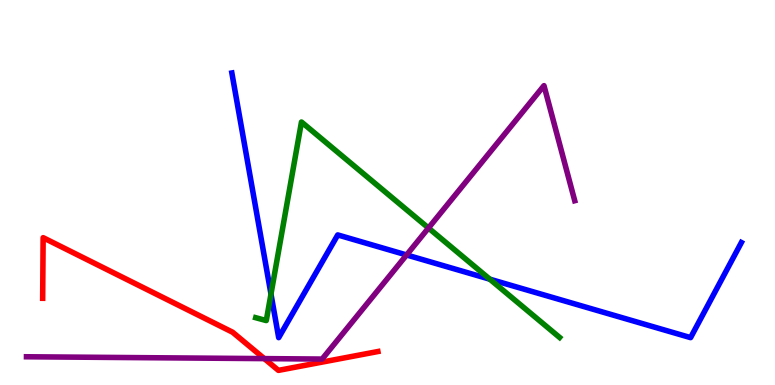[{'lines': ['blue', 'red'], 'intersections': []}, {'lines': ['green', 'red'], 'intersections': []}, {'lines': ['purple', 'red'], 'intersections': [{'x': 3.41, 'y': 0.685}]}, {'lines': ['blue', 'green'], 'intersections': [{'x': 3.5, 'y': 2.36}, {'x': 6.32, 'y': 2.75}]}, {'lines': ['blue', 'purple'], 'intersections': [{'x': 5.25, 'y': 3.38}]}, {'lines': ['green', 'purple'], 'intersections': [{'x': 5.53, 'y': 4.08}]}]